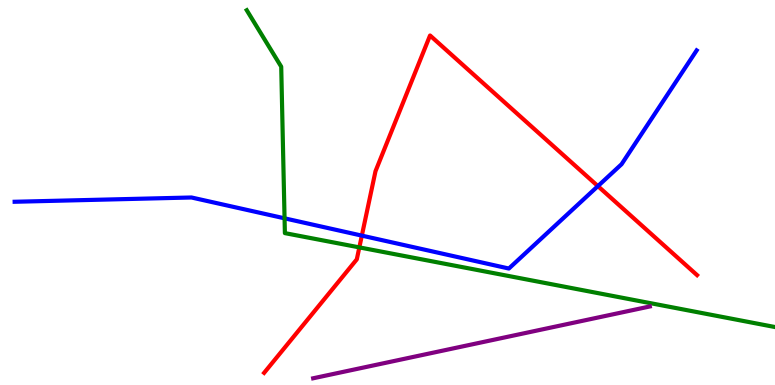[{'lines': ['blue', 'red'], 'intersections': [{'x': 4.67, 'y': 3.88}, {'x': 7.71, 'y': 5.17}]}, {'lines': ['green', 'red'], 'intersections': [{'x': 4.64, 'y': 3.57}]}, {'lines': ['purple', 'red'], 'intersections': []}, {'lines': ['blue', 'green'], 'intersections': [{'x': 3.67, 'y': 4.33}]}, {'lines': ['blue', 'purple'], 'intersections': []}, {'lines': ['green', 'purple'], 'intersections': []}]